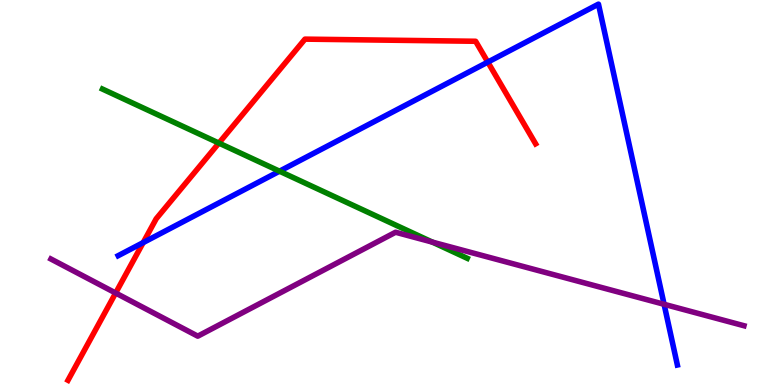[{'lines': ['blue', 'red'], 'intersections': [{'x': 1.85, 'y': 3.7}, {'x': 6.29, 'y': 8.39}]}, {'lines': ['green', 'red'], 'intersections': [{'x': 2.82, 'y': 6.28}]}, {'lines': ['purple', 'red'], 'intersections': [{'x': 1.49, 'y': 2.39}]}, {'lines': ['blue', 'green'], 'intersections': [{'x': 3.61, 'y': 5.55}]}, {'lines': ['blue', 'purple'], 'intersections': [{'x': 8.57, 'y': 2.1}]}, {'lines': ['green', 'purple'], 'intersections': [{'x': 5.58, 'y': 3.71}]}]